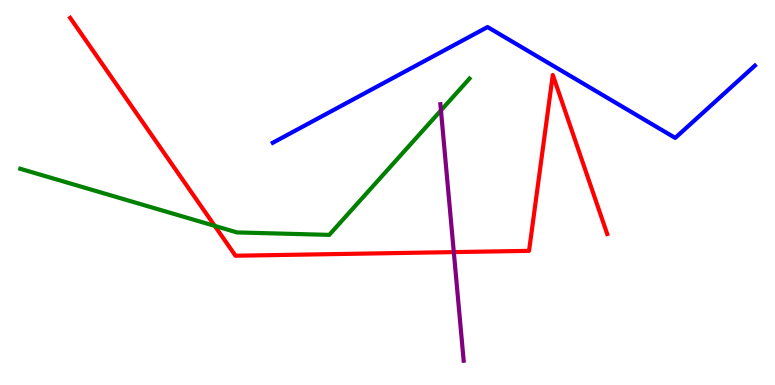[{'lines': ['blue', 'red'], 'intersections': []}, {'lines': ['green', 'red'], 'intersections': [{'x': 2.77, 'y': 4.13}]}, {'lines': ['purple', 'red'], 'intersections': [{'x': 5.86, 'y': 3.45}]}, {'lines': ['blue', 'green'], 'intersections': []}, {'lines': ['blue', 'purple'], 'intersections': []}, {'lines': ['green', 'purple'], 'intersections': [{'x': 5.69, 'y': 7.13}]}]